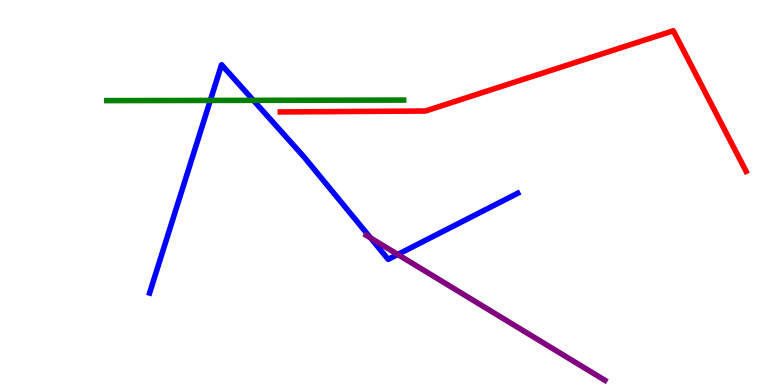[{'lines': ['blue', 'red'], 'intersections': []}, {'lines': ['green', 'red'], 'intersections': []}, {'lines': ['purple', 'red'], 'intersections': []}, {'lines': ['blue', 'green'], 'intersections': [{'x': 2.71, 'y': 7.39}, {'x': 3.27, 'y': 7.39}]}, {'lines': ['blue', 'purple'], 'intersections': [{'x': 4.78, 'y': 3.82}, {'x': 5.13, 'y': 3.39}]}, {'lines': ['green', 'purple'], 'intersections': []}]